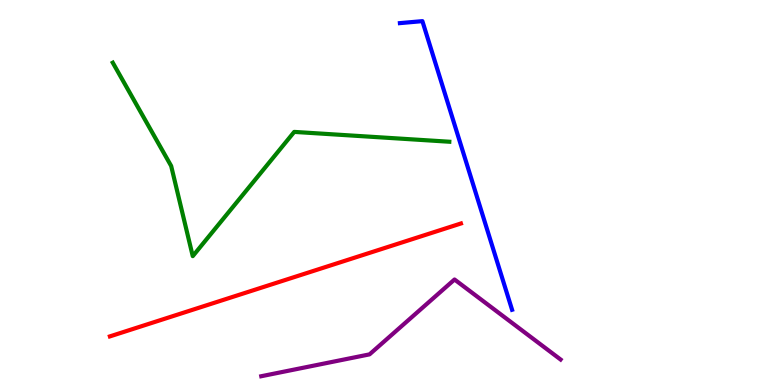[{'lines': ['blue', 'red'], 'intersections': []}, {'lines': ['green', 'red'], 'intersections': []}, {'lines': ['purple', 'red'], 'intersections': []}, {'lines': ['blue', 'green'], 'intersections': []}, {'lines': ['blue', 'purple'], 'intersections': []}, {'lines': ['green', 'purple'], 'intersections': []}]